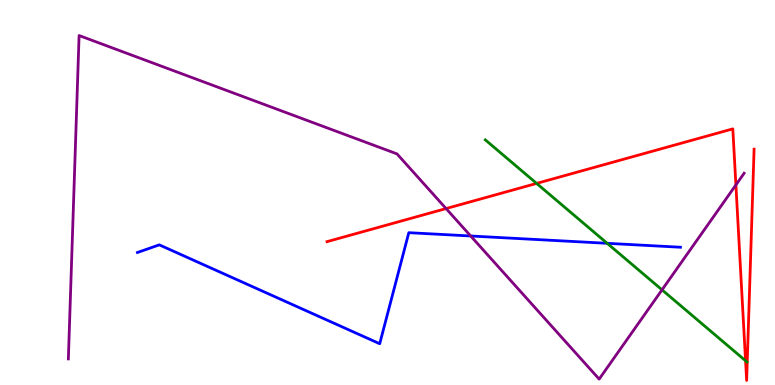[{'lines': ['blue', 'red'], 'intersections': []}, {'lines': ['green', 'red'], 'intersections': [{'x': 6.92, 'y': 5.24}, {'x': 9.62, 'y': 0.63}]}, {'lines': ['purple', 'red'], 'intersections': [{'x': 5.76, 'y': 4.58}, {'x': 9.5, 'y': 5.2}]}, {'lines': ['blue', 'green'], 'intersections': [{'x': 7.83, 'y': 3.68}]}, {'lines': ['blue', 'purple'], 'intersections': [{'x': 6.07, 'y': 3.87}]}, {'lines': ['green', 'purple'], 'intersections': [{'x': 8.54, 'y': 2.47}]}]